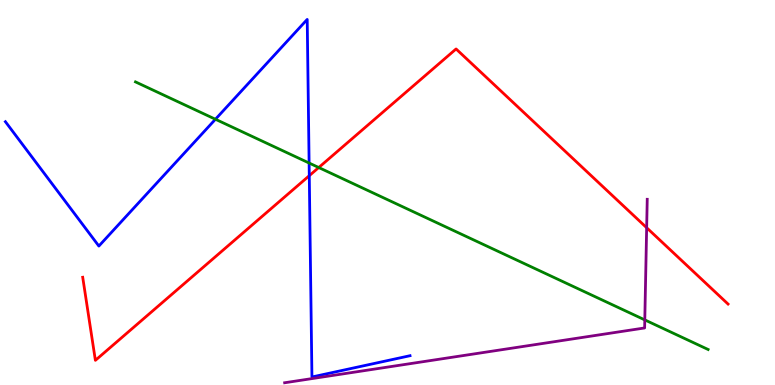[{'lines': ['blue', 'red'], 'intersections': [{'x': 3.99, 'y': 5.44}]}, {'lines': ['green', 'red'], 'intersections': [{'x': 4.11, 'y': 5.65}]}, {'lines': ['purple', 'red'], 'intersections': [{'x': 8.34, 'y': 4.09}]}, {'lines': ['blue', 'green'], 'intersections': [{'x': 2.78, 'y': 6.9}, {'x': 3.99, 'y': 5.77}]}, {'lines': ['blue', 'purple'], 'intersections': []}, {'lines': ['green', 'purple'], 'intersections': [{'x': 8.32, 'y': 1.69}]}]